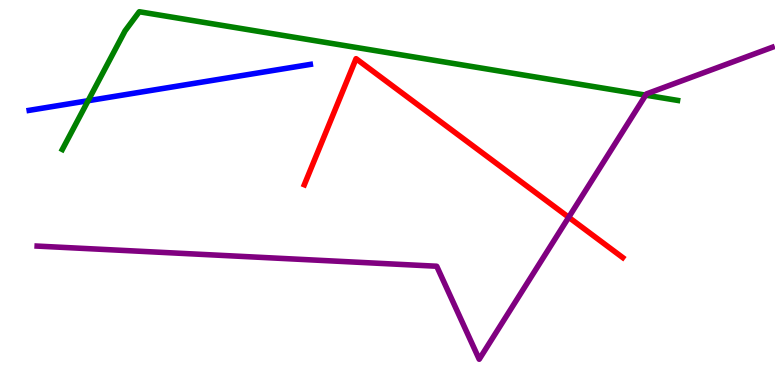[{'lines': ['blue', 'red'], 'intersections': []}, {'lines': ['green', 'red'], 'intersections': []}, {'lines': ['purple', 'red'], 'intersections': [{'x': 7.34, 'y': 4.36}]}, {'lines': ['blue', 'green'], 'intersections': [{'x': 1.14, 'y': 7.38}]}, {'lines': ['blue', 'purple'], 'intersections': []}, {'lines': ['green', 'purple'], 'intersections': [{'x': 8.33, 'y': 7.53}]}]